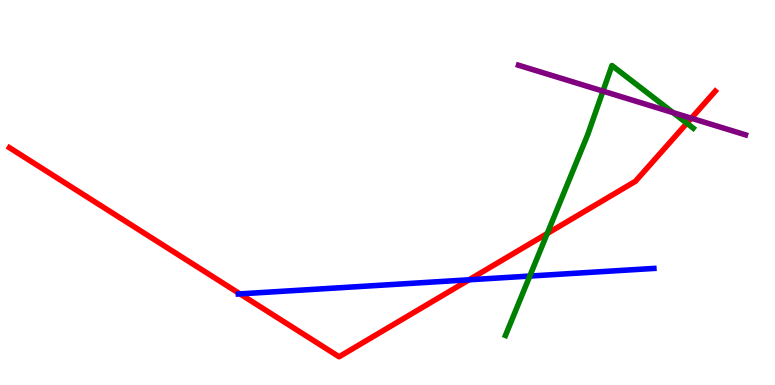[{'lines': ['blue', 'red'], 'intersections': [{'x': 3.1, 'y': 2.37}, {'x': 6.05, 'y': 2.73}]}, {'lines': ['green', 'red'], 'intersections': [{'x': 7.06, 'y': 3.93}, {'x': 8.86, 'y': 6.8}]}, {'lines': ['purple', 'red'], 'intersections': [{'x': 8.92, 'y': 6.93}]}, {'lines': ['blue', 'green'], 'intersections': [{'x': 6.84, 'y': 2.83}]}, {'lines': ['blue', 'purple'], 'intersections': []}, {'lines': ['green', 'purple'], 'intersections': [{'x': 7.78, 'y': 7.63}, {'x': 8.68, 'y': 7.07}]}]